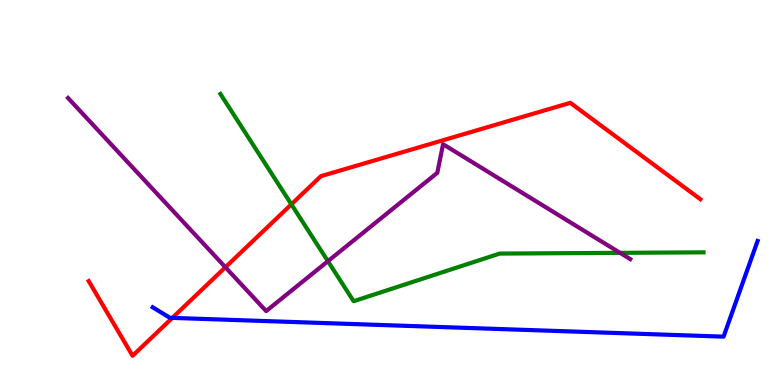[{'lines': ['blue', 'red'], 'intersections': [{'x': 2.22, 'y': 1.74}]}, {'lines': ['green', 'red'], 'intersections': [{'x': 3.76, 'y': 4.69}]}, {'lines': ['purple', 'red'], 'intersections': [{'x': 2.91, 'y': 3.06}]}, {'lines': ['blue', 'green'], 'intersections': []}, {'lines': ['blue', 'purple'], 'intersections': []}, {'lines': ['green', 'purple'], 'intersections': [{'x': 4.23, 'y': 3.22}, {'x': 8.0, 'y': 3.43}]}]